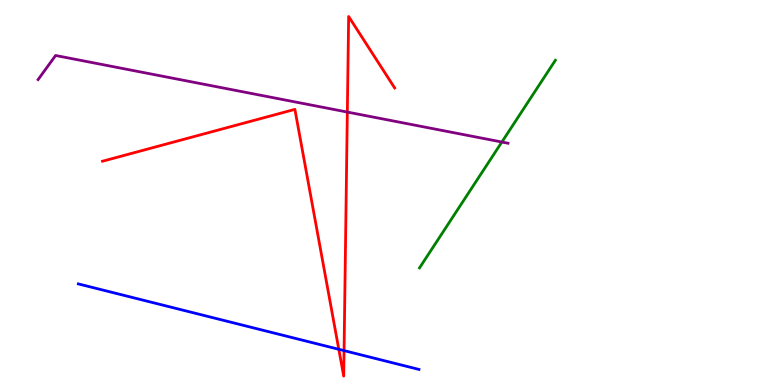[{'lines': ['blue', 'red'], 'intersections': [{'x': 4.37, 'y': 0.927}, {'x': 4.44, 'y': 0.893}]}, {'lines': ['green', 'red'], 'intersections': []}, {'lines': ['purple', 'red'], 'intersections': [{'x': 4.48, 'y': 7.09}]}, {'lines': ['blue', 'green'], 'intersections': []}, {'lines': ['blue', 'purple'], 'intersections': []}, {'lines': ['green', 'purple'], 'intersections': [{'x': 6.48, 'y': 6.31}]}]